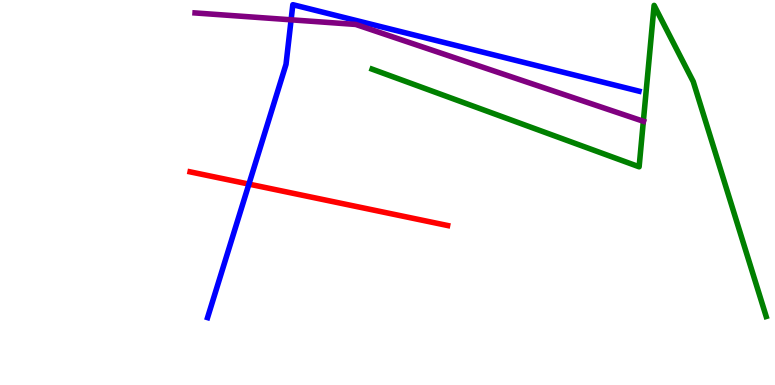[{'lines': ['blue', 'red'], 'intersections': [{'x': 3.21, 'y': 5.22}]}, {'lines': ['green', 'red'], 'intersections': []}, {'lines': ['purple', 'red'], 'intersections': []}, {'lines': ['blue', 'green'], 'intersections': []}, {'lines': ['blue', 'purple'], 'intersections': [{'x': 3.76, 'y': 9.49}]}, {'lines': ['green', 'purple'], 'intersections': [{'x': 8.3, 'y': 6.85}]}]